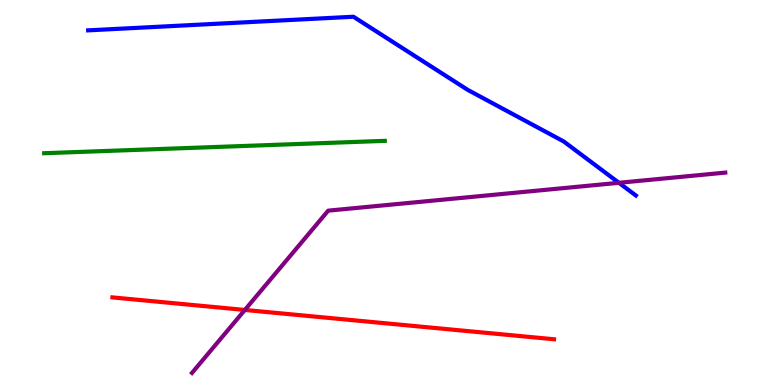[{'lines': ['blue', 'red'], 'intersections': []}, {'lines': ['green', 'red'], 'intersections': []}, {'lines': ['purple', 'red'], 'intersections': [{'x': 3.16, 'y': 1.95}]}, {'lines': ['blue', 'green'], 'intersections': []}, {'lines': ['blue', 'purple'], 'intersections': [{'x': 7.99, 'y': 5.25}]}, {'lines': ['green', 'purple'], 'intersections': []}]